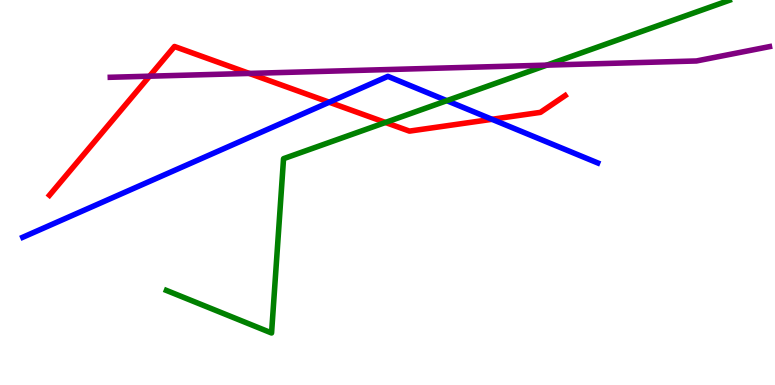[{'lines': ['blue', 'red'], 'intersections': [{'x': 4.25, 'y': 7.34}, {'x': 6.35, 'y': 6.9}]}, {'lines': ['green', 'red'], 'intersections': [{'x': 4.97, 'y': 6.82}]}, {'lines': ['purple', 'red'], 'intersections': [{'x': 1.93, 'y': 8.02}, {'x': 3.22, 'y': 8.09}]}, {'lines': ['blue', 'green'], 'intersections': [{'x': 5.77, 'y': 7.39}]}, {'lines': ['blue', 'purple'], 'intersections': []}, {'lines': ['green', 'purple'], 'intersections': [{'x': 7.06, 'y': 8.31}]}]